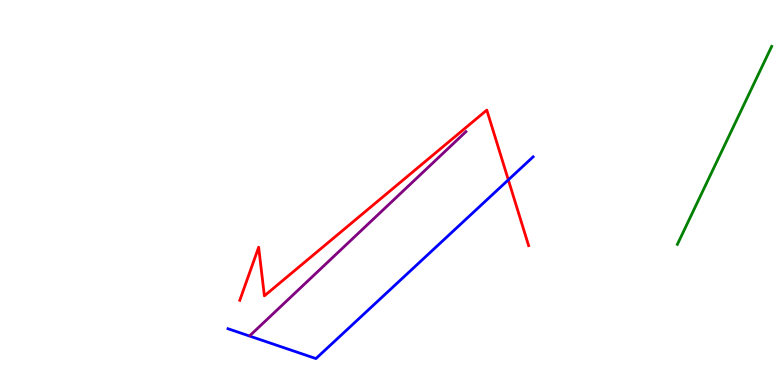[{'lines': ['blue', 'red'], 'intersections': [{'x': 6.56, 'y': 5.33}]}, {'lines': ['green', 'red'], 'intersections': []}, {'lines': ['purple', 'red'], 'intersections': []}, {'lines': ['blue', 'green'], 'intersections': []}, {'lines': ['blue', 'purple'], 'intersections': []}, {'lines': ['green', 'purple'], 'intersections': []}]